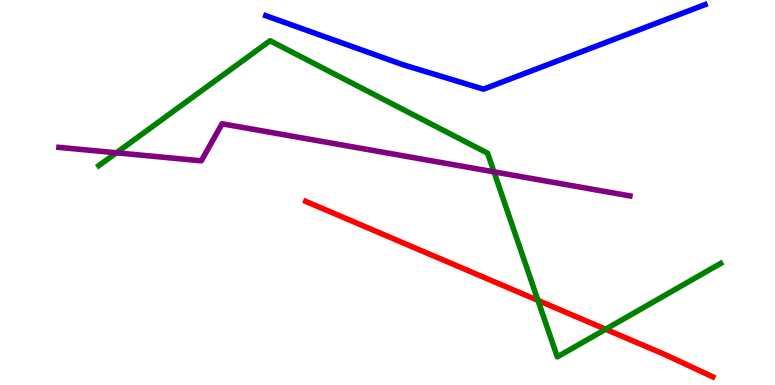[{'lines': ['blue', 'red'], 'intersections': []}, {'lines': ['green', 'red'], 'intersections': [{'x': 6.94, 'y': 2.2}, {'x': 7.81, 'y': 1.45}]}, {'lines': ['purple', 'red'], 'intersections': []}, {'lines': ['blue', 'green'], 'intersections': []}, {'lines': ['blue', 'purple'], 'intersections': []}, {'lines': ['green', 'purple'], 'intersections': [{'x': 1.5, 'y': 6.03}, {'x': 6.37, 'y': 5.54}]}]